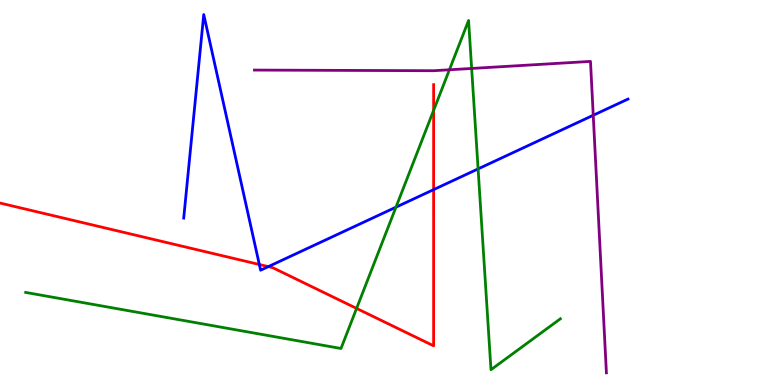[{'lines': ['blue', 'red'], 'intersections': [{'x': 3.35, 'y': 3.13}, {'x': 3.46, 'y': 3.07}, {'x': 5.6, 'y': 5.07}]}, {'lines': ['green', 'red'], 'intersections': [{'x': 4.6, 'y': 1.99}, {'x': 5.6, 'y': 7.13}]}, {'lines': ['purple', 'red'], 'intersections': []}, {'lines': ['blue', 'green'], 'intersections': [{'x': 5.11, 'y': 4.62}, {'x': 6.17, 'y': 5.61}]}, {'lines': ['blue', 'purple'], 'intersections': [{'x': 7.65, 'y': 7.01}]}, {'lines': ['green', 'purple'], 'intersections': [{'x': 5.8, 'y': 8.19}, {'x': 6.09, 'y': 8.22}]}]